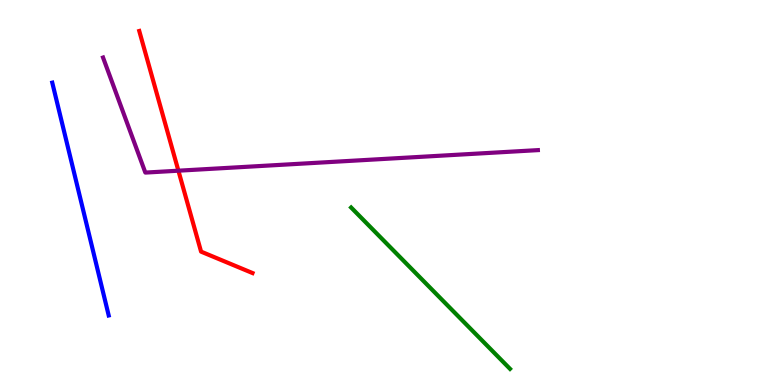[{'lines': ['blue', 'red'], 'intersections': []}, {'lines': ['green', 'red'], 'intersections': []}, {'lines': ['purple', 'red'], 'intersections': [{'x': 2.3, 'y': 5.57}]}, {'lines': ['blue', 'green'], 'intersections': []}, {'lines': ['blue', 'purple'], 'intersections': []}, {'lines': ['green', 'purple'], 'intersections': []}]